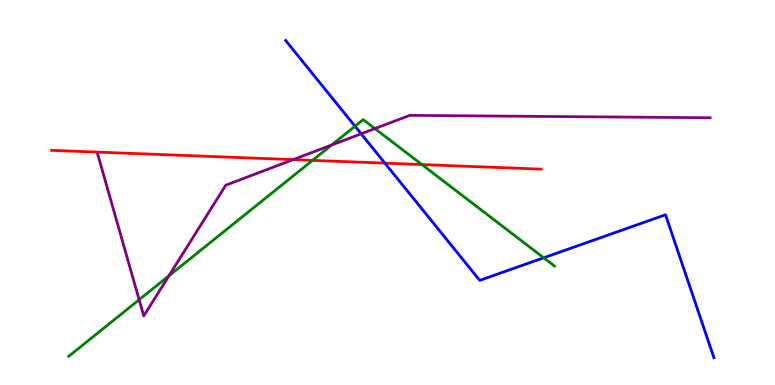[{'lines': ['blue', 'red'], 'intersections': [{'x': 4.97, 'y': 5.76}]}, {'lines': ['green', 'red'], 'intersections': [{'x': 4.03, 'y': 5.83}, {'x': 5.44, 'y': 5.73}]}, {'lines': ['purple', 'red'], 'intersections': [{'x': 3.78, 'y': 5.85}]}, {'lines': ['blue', 'green'], 'intersections': [{'x': 4.58, 'y': 6.72}, {'x': 7.02, 'y': 3.3}]}, {'lines': ['blue', 'purple'], 'intersections': [{'x': 4.66, 'y': 6.52}]}, {'lines': ['green', 'purple'], 'intersections': [{'x': 1.8, 'y': 2.21}, {'x': 2.18, 'y': 2.84}, {'x': 4.28, 'y': 6.23}, {'x': 4.84, 'y': 6.66}]}]